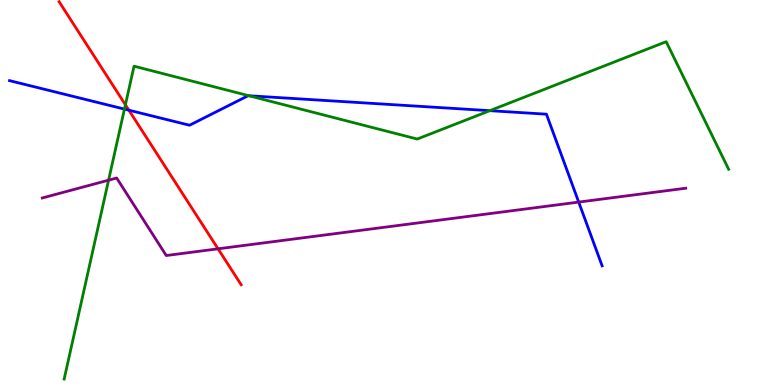[{'lines': ['blue', 'red'], 'intersections': [{'x': 1.66, 'y': 7.14}]}, {'lines': ['green', 'red'], 'intersections': [{'x': 1.62, 'y': 7.28}]}, {'lines': ['purple', 'red'], 'intersections': [{'x': 2.81, 'y': 3.54}]}, {'lines': ['blue', 'green'], 'intersections': [{'x': 1.61, 'y': 7.17}, {'x': 3.21, 'y': 7.51}, {'x': 6.32, 'y': 7.13}]}, {'lines': ['blue', 'purple'], 'intersections': [{'x': 7.47, 'y': 4.75}]}, {'lines': ['green', 'purple'], 'intersections': [{'x': 1.4, 'y': 5.32}]}]